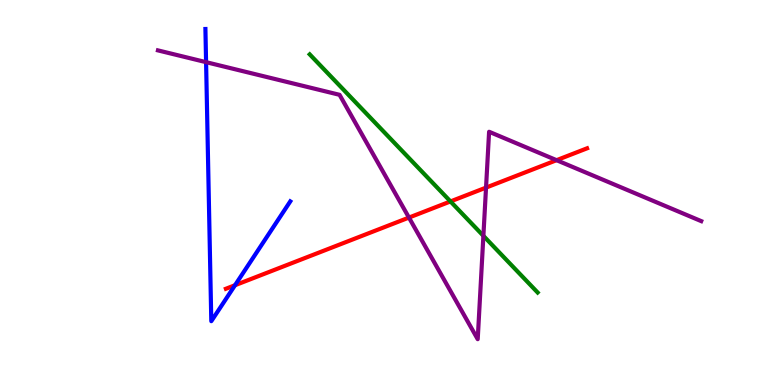[{'lines': ['blue', 'red'], 'intersections': [{'x': 3.03, 'y': 2.59}]}, {'lines': ['green', 'red'], 'intersections': [{'x': 5.81, 'y': 4.77}]}, {'lines': ['purple', 'red'], 'intersections': [{'x': 5.28, 'y': 4.35}, {'x': 6.27, 'y': 5.13}, {'x': 7.18, 'y': 5.84}]}, {'lines': ['blue', 'green'], 'intersections': []}, {'lines': ['blue', 'purple'], 'intersections': [{'x': 2.66, 'y': 8.39}]}, {'lines': ['green', 'purple'], 'intersections': [{'x': 6.24, 'y': 3.87}]}]